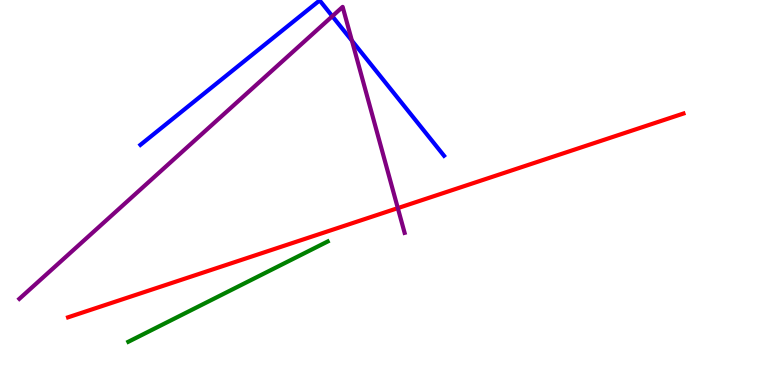[{'lines': ['blue', 'red'], 'intersections': []}, {'lines': ['green', 'red'], 'intersections': []}, {'lines': ['purple', 'red'], 'intersections': [{'x': 5.13, 'y': 4.59}]}, {'lines': ['blue', 'green'], 'intersections': []}, {'lines': ['blue', 'purple'], 'intersections': [{'x': 4.29, 'y': 9.58}, {'x': 4.54, 'y': 8.94}]}, {'lines': ['green', 'purple'], 'intersections': []}]